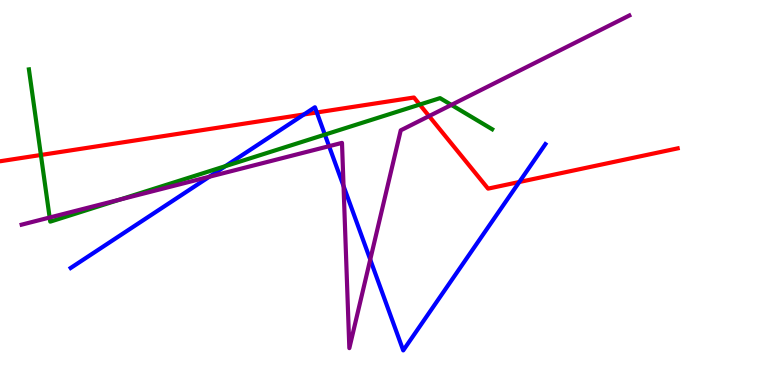[{'lines': ['blue', 'red'], 'intersections': [{'x': 3.92, 'y': 7.03}, {'x': 4.09, 'y': 7.08}, {'x': 6.7, 'y': 5.27}]}, {'lines': ['green', 'red'], 'intersections': [{'x': 0.528, 'y': 5.97}, {'x': 5.42, 'y': 7.28}]}, {'lines': ['purple', 'red'], 'intersections': [{'x': 5.54, 'y': 6.98}]}, {'lines': ['blue', 'green'], 'intersections': [{'x': 2.91, 'y': 5.68}, {'x': 4.19, 'y': 6.5}]}, {'lines': ['blue', 'purple'], 'intersections': [{'x': 2.7, 'y': 5.41}, {'x': 4.25, 'y': 6.2}, {'x': 4.43, 'y': 5.17}, {'x': 4.78, 'y': 3.26}]}, {'lines': ['green', 'purple'], 'intersections': [{'x': 0.641, 'y': 4.35}, {'x': 1.55, 'y': 4.82}, {'x': 5.82, 'y': 7.28}]}]